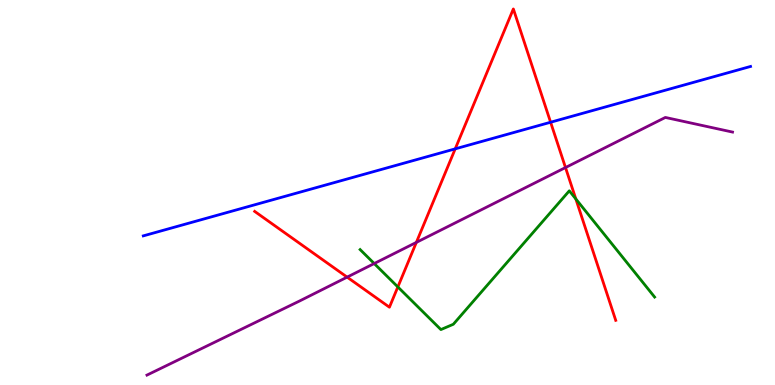[{'lines': ['blue', 'red'], 'intersections': [{'x': 5.87, 'y': 6.13}, {'x': 7.1, 'y': 6.82}]}, {'lines': ['green', 'red'], 'intersections': [{'x': 5.13, 'y': 2.55}, {'x': 7.43, 'y': 4.83}]}, {'lines': ['purple', 'red'], 'intersections': [{'x': 4.48, 'y': 2.8}, {'x': 5.37, 'y': 3.7}, {'x': 7.3, 'y': 5.65}]}, {'lines': ['blue', 'green'], 'intersections': []}, {'lines': ['blue', 'purple'], 'intersections': []}, {'lines': ['green', 'purple'], 'intersections': [{'x': 4.83, 'y': 3.15}]}]